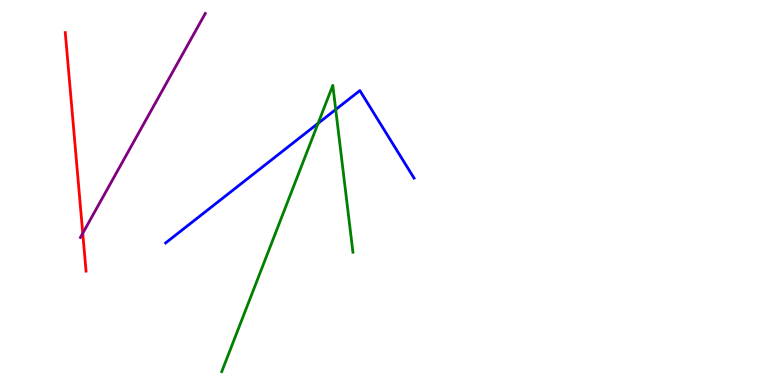[{'lines': ['blue', 'red'], 'intersections': []}, {'lines': ['green', 'red'], 'intersections': []}, {'lines': ['purple', 'red'], 'intersections': [{'x': 1.07, 'y': 3.94}]}, {'lines': ['blue', 'green'], 'intersections': [{'x': 4.1, 'y': 6.8}, {'x': 4.33, 'y': 7.16}]}, {'lines': ['blue', 'purple'], 'intersections': []}, {'lines': ['green', 'purple'], 'intersections': []}]